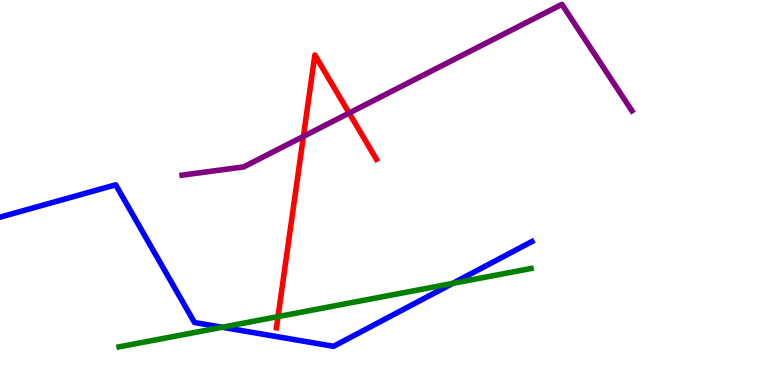[{'lines': ['blue', 'red'], 'intersections': []}, {'lines': ['green', 'red'], 'intersections': [{'x': 3.59, 'y': 1.78}]}, {'lines': ['purple', 'red'], 'intersections': [{'x': 3.91, 'y': 6.46}, {'x': 4.5, 'y': 7.06}]}, {'lines': ['blue', 'green'], 'intersections': [{'x': 2.87, 'y': 1.5}, {'x': 5.84, 'y': 2.64}]}, {'lines': ['blue', 'purple'], 'intersections': []}, {'lines': ['green', 'purple'], 'intersections': []}]